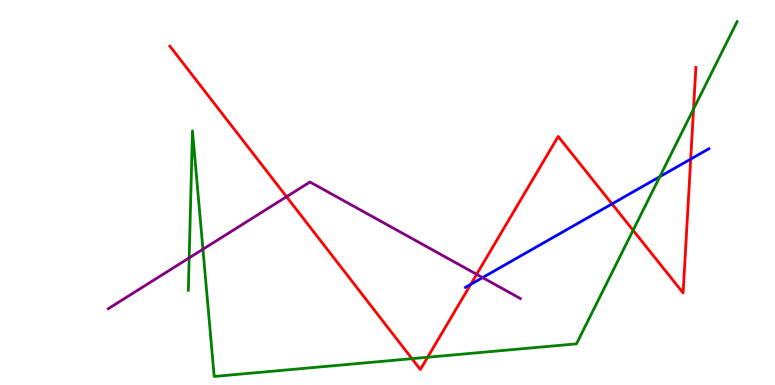[{'lines': ['blue', 'red'], 'intersections': [{'x': 6.07, 'y': 2.61}, {'x': 7.9, 'y': 4.7}, {'x': 8.91, 'y': 5.87}]}, {'lines': ['green', 'red'], 'intersections': [{'x': 5.32, 'y': 0.684}, {'x': 5.52, 'y': 0.721}, {'x': 8.17, 'y': 4.02}, {'x': 8.95, 'y': 7.17}]}, {'lines': ['purple', 'red'], 'intersections': [{'x': 3.7, 'y': 4.89}, {'x': 6.15, 'y': 2.87}]}, {'lines': ['blue', 'green'], 'intersections': [{'x': 8.51, 'y': 5.41}]}, {'lines': ['blue', 'purple'], 'intersections': [{'x': 6.23, 'y': 2.79}]}, {'lines': ['green', 'purple'], 'intersections': [{'x': 2.44, 'y': 3.3}, {'x': 2.62, 'y': 3.53}]}]